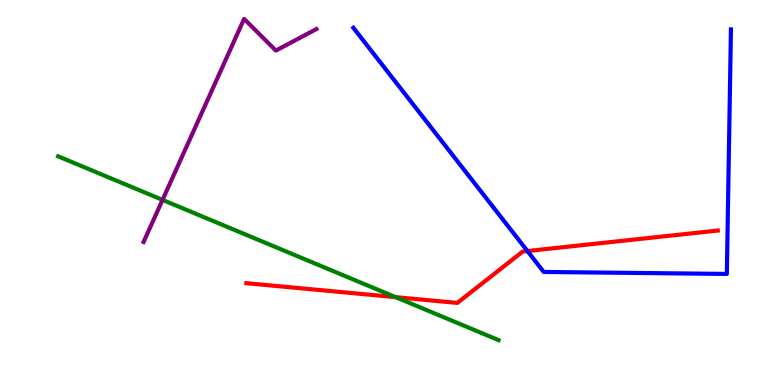[{'lines': ['blue', 'red'], 'intersections': [{'x': 6.81, 'y': 3.48}]}, {'lines': ['green', 'red'], 'intersections': [{'x': 5.1, 'y': 2.28}]}, {'lines': ['purple', 'red'], 'intersections': []}, {'lines': ['blue', 'green'], 'intersections': []}, {'lines': ['blue', 'purple'], 'intersections': []}, {'lines': ['green', 'purple'], 'intersections': [{'x': 2.1, 'y': 4.81}]}]